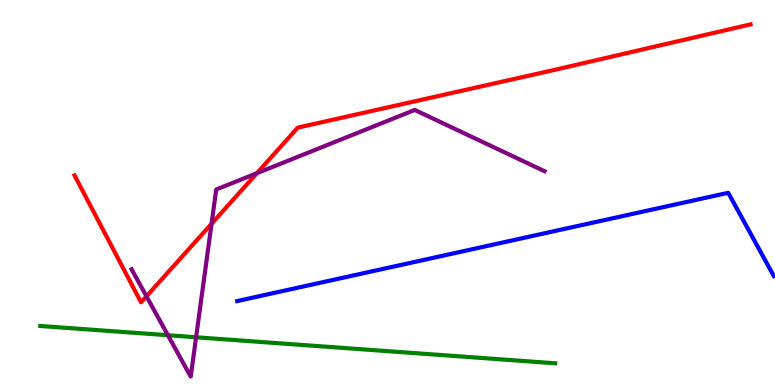[{'lines': ['blue', 'red'], 'intersections': []}, {'lines': ['green', 'red'], 'intersections': []}, {'lines': ['purple', 'red'], 'intersections': [{'x': 1.89, 'y': 2.3}, {'x': 2.73, 'y': 4.19}, {'x': 3.31, 'y': 5.5}]}, {'lines': ['blue', 'green'], 'intersections': []}, {'lines': ['blue', 'purple'], 'intersections': []}, {'lines': ['green', 'purple'], 'intersections': [{'x': 2.17, 'y': 1.29}, {'x': 2.53, 'y': 1.24}]}]